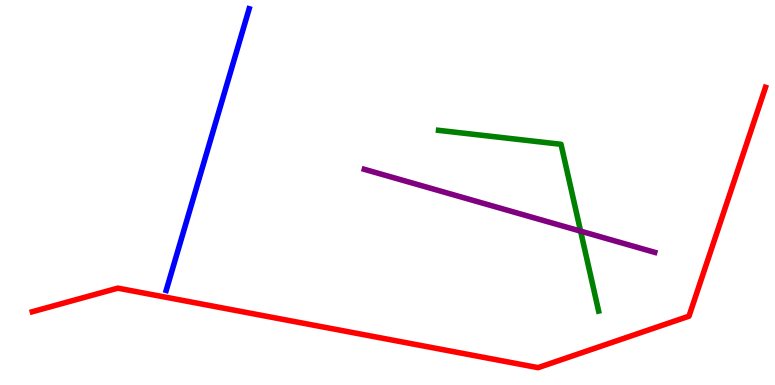[{'lines': ['blue', 'red'], 'intersections': []}, {'lines': ['green', 'red'], 'intersections': []}, {'lines': ['purple', 'red'], 'intersections': []}, {'lines': ['blue', 'green'], 'intersections': []}, {'lines': ['blue', 'purple'], 'intersections': []}, {'lines': ['green', 'purple'], 'intersections': [{'x': 7.49, 'y': 4.0}]}]